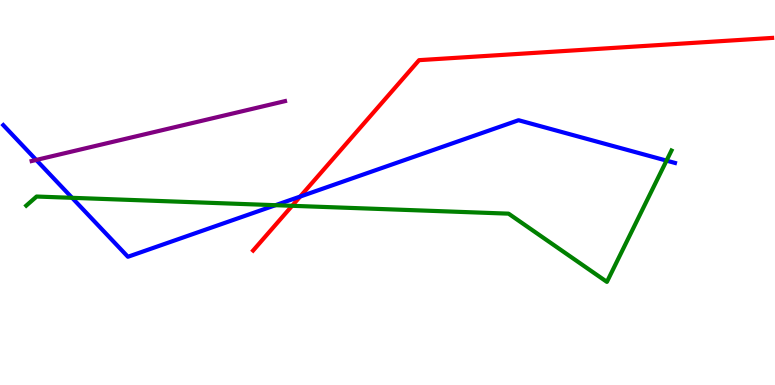[{'lines': ['blue', 'red'], 'intersections': [{'x': 3.87, 'y': 4.89}]}, {'lines': ['green', 'red'], 'intersections': [{'x': 3.77, 'y': 4.65}]}, {'lines': ['purple', 'red'], 'intersections': []}, {'lines': ['blue', 'green'], 'intersections': [{'x': 0.93, 'y': 4.86}, {'x': 3.55, 'y': 4.67}, {'x': 8.6, 'y': 5.83}]}, {'lines': ['blue', 'purple'], 'intersections': [{'x': 0.468, 'y': 5.85}]}, {'lines': ['green', 'purple'], 'intersections': []}]